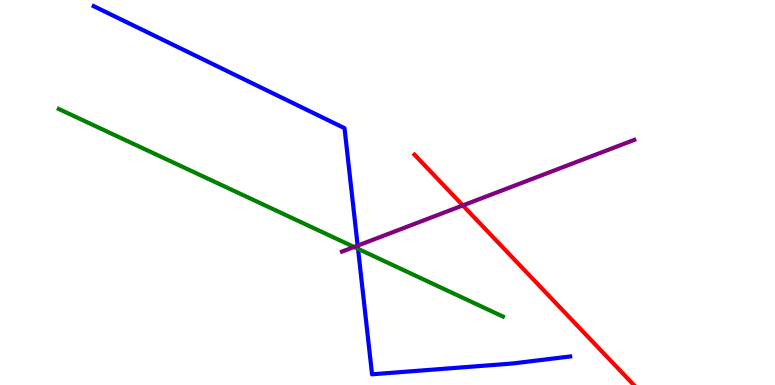[{'lines': ['blue', 'red'], 'intersections': []}, {'lines': ['green', 'red'], 'intersections': []}, {'lines': ['purple', 'red'], 'intersections': [{'x': 5.97, 'y': 4.66}]}, {'lines': ['blue', 'green'], 'intersections': [{'x': 4.62, 'y': 3.54}]}, {'lines': ['blue', 'purple'], 'intersections': [{'x': 4.61, 'y': 3.62}]}, {'lines': ['green', 'purple'], 'intersections': [{'x': 4.57, 'y': 3.58}]}]